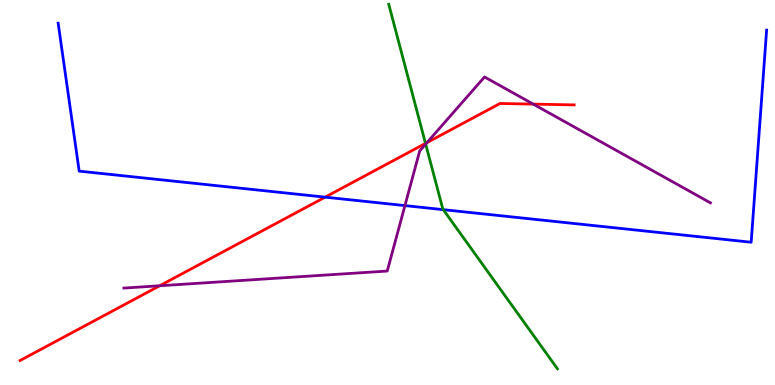[{'lines': ['blue', 'red'], 'intersections': [{'x': 4.2, 'y': 4.88}]}, {'lines': ['green', 'red'], 'intersections': [{'x': 5.49, 'y': 6.28}]}, {'lines': ['purple', 'red'], 'intersections': [{'x': 2.06, 'y': 2.58}, {'x': 5.51, 'y': 6.3}, {'x': 6.88, 'y': 7.3}]}, {'lines': ['blue', 'green'], 'intersections': [{'x': 5.72, 'y': 4.55}]}, {'lines': ['blue', 'purple'], 'intersections': [{'x': 5.22, 'y': 4.66}]}, {'lines': ['green', 'purple'], 'intersections': [{'x': 5.49, 'y': 6.26}]}]